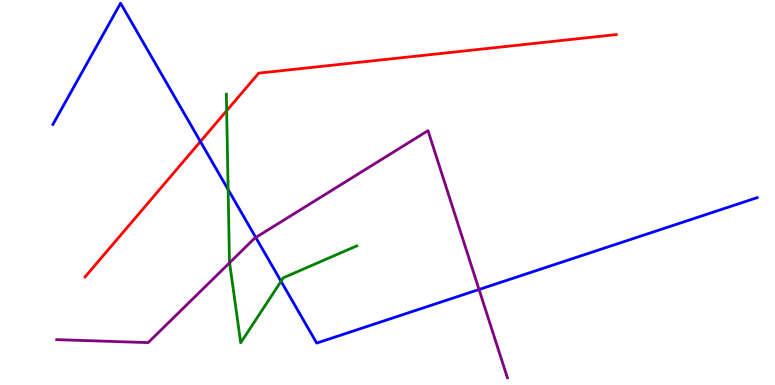[{'lines': ['blue', 'red'], 'intersections': [{'x': 2.59, 'y': 6.32}]}, {'lines': ['green', 'red'], 'intersections': [{'x': 2.92, 'y': 7.12}]}, {'lines': ['purple', 'red'], 'intersections': []}, {'lines': ['blue', 'green'], 'intersections': [{'x': 2.94, 'y': 5.08}, {'x': 3.63, 'y': 2.69}]}, {'lines': ['blue', 'purple'], 'intersections': [{'x': 3.3, 'y': 3.83}, {'x': 6.18, 'y': 2.48}]}, {'lines': ['green', 'purple'], 'intersections': [{'x': 2.96, 'y': 3.17}]}]